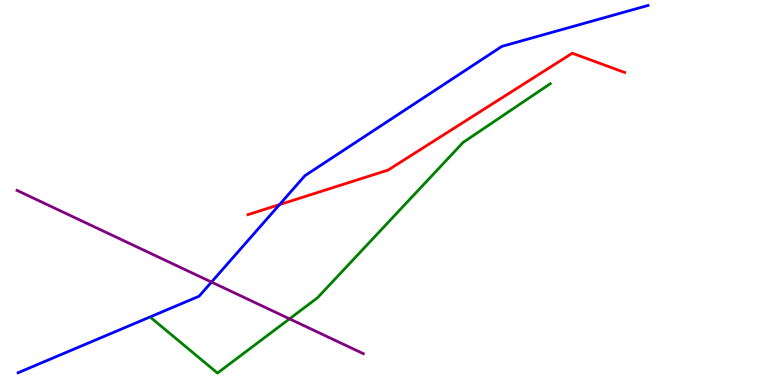[{'lines': ['blue', 'red'], 'intersections': [{'x': 3.61, 'y': 4.69}]}, {'lines': ['green', 'red'], 'intersections': []}, {'lines': ['purple', 'red'], 'intersections': []}, {'lines': ['blue', 'green'], 'intersections': []}, {'lines': ['blue', 'purple'], 'intersections': [{'x': 2.73, 'y': 2.67}]}, {'lines': ['green', 'purple'], 'intersections': [{'x': 3.74, 'y': 1.72}]}]